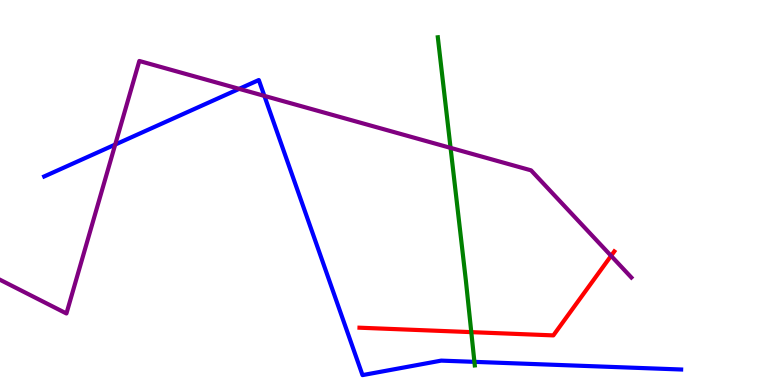[{'lines': ['blue', 'red'], 'intersections': []}, {'lines': ['green', 'red'], 'intersections': [{'x': 6.08, 'y': 1.37}]}, {'lines': ['purple', 'red'], 'intersections': [{'x': 7.89, 'y': 3.36}]}, {'lines': ['blue', 'green'], 'intersections': [{'x': 6.12, 'y': 0.601}]}, {'lines': ['blue', 'purple'], 'intersections': [{'x': 1.49, 'y': 6.25}, {'x': 3.09, 'y': 7.69}, {'x': 3.41, 'y': 7.51}]}, {'lines': ['green', 'purple'], 'intersections': [{'x': 5.81, 'y': 6.16}]}]